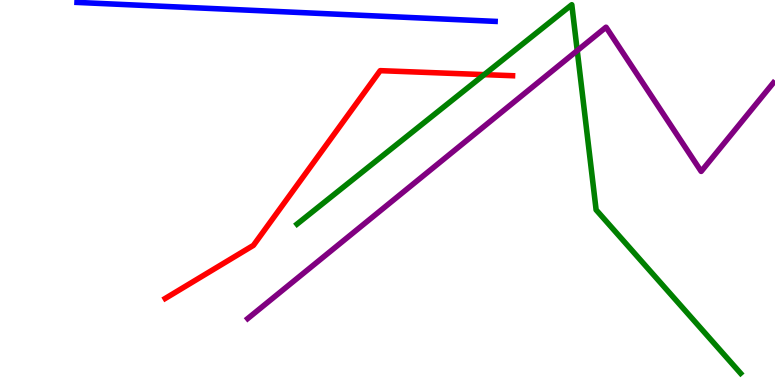[{'lines': ['blue', 'red'], 'intersections': []}, {'lines': ['green', 'red'], 'intersections': [{'x': 6.25, 'y': 8.06}]}, {'lines': ['purple', 'red'], 'intersections': []}, {'lines': ['blue', 'green'], 'intersections': []}, {'lines': ['blue', 'purple'], 'intersections': []}, {'lines': ['green', 'purple'], 'intersections': [{'x': 7.45, 'y': 8.69}]}]